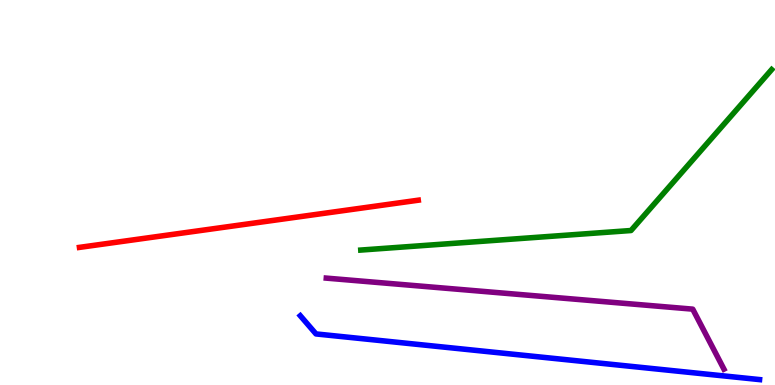[{'lines': ['blue', 'red'], 'intersections': []}, {'lines': ['green', 'red'], 'intersections': []}, {'lines': ['purple', 'red'], 'intersections': []}, {'lines': ['blue', 'green'], 'intersections': []}, {'lines': ['blue', 'purple'], 'intersections': []}, {'lines': ['green', 'purple'], 'intersections': []}]